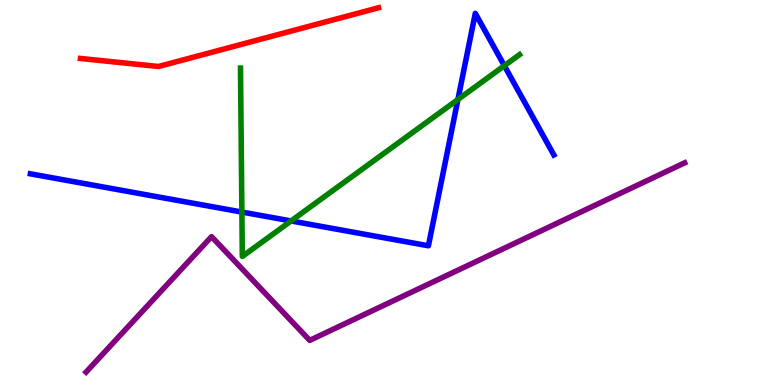[{'lines': ['blue', 'red'], 'intersections': []}, {'lines': ['green', 'red'], 'intersections': []}, {'lines': ['purple', 'red'], 'intersections': []}, {'lines': ['blue', 'green'], 'intersections': [{'x': 3.12, 'y': 4.49}, {'x': 3.76, 'y': 4.26}, {'x': 5.91, 'y': 7.42}, {'x': 6.51, 'y': 8.29}]}, {'lines': ['blue', 'purple'], 'intersections': []}, {'lines': ['green', 'purple'], 'intersections': []}]